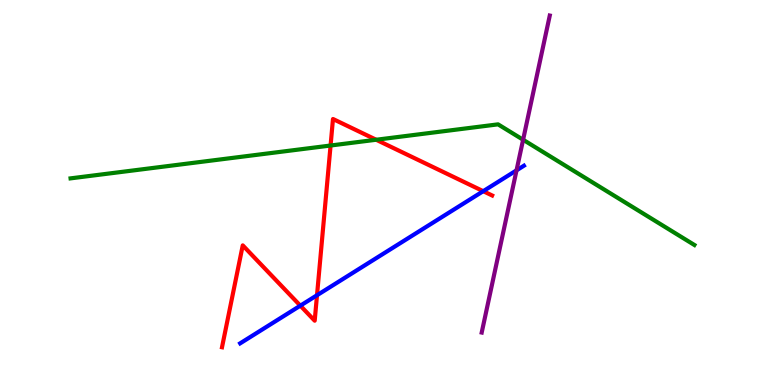[{'lines': ['blue', 'red'], 'intersections': [{'x': 3.88, 'y': 2.06}, {'x': 4.09, 'y': 2.33}, {'x': 6.24, 'y': 5.03}]}, {'lines': ['green', 'red'], 'intersections': [{'x': 4.27, 'y': 6.22}, {'x': 4.85, 'y': 6.37}]}, {'lines': ['purple', 'red'], 'intersections': []}, {'lines': ['blue', 'green'], 'intersections': []}, {'lines': ['blue', 'purple'], 'intersections': [{'x': 6.66, 'y': 5.58}]}, {'lines': ['green', 'purple'], 'intersections': [{'x': 6.75, 'y': 6.37}]}]